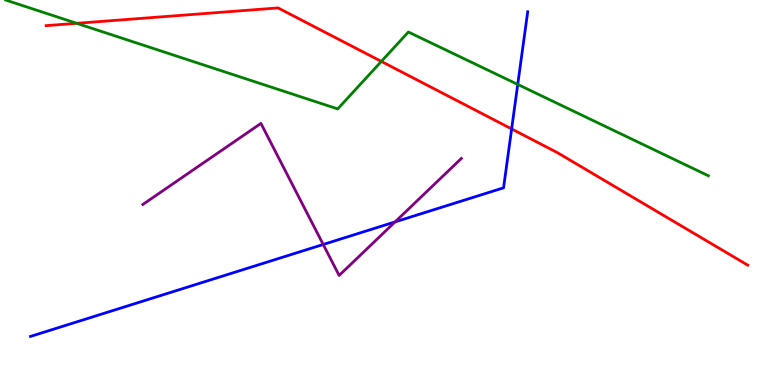[{'lines': ['blue', 'red'], 'intersections': [{'x': 6.6, 'y': 6.65}]}, {'lines': ['green', 'red'], 'intersections': [{'x': 0.989, 'y': 9.39}, {'x': 4.92, 'y': 8.4}]}, {'lines': ['purple', 'red'], 'intersections': []}, {'lines': ['blue', 'green'], 'intersections': [{'x': 6.68, 'y': 7.81}]}, {'lines': ['blue', 'purple'], 'intersections': [{'x': 4.17, 'y': 3.65}, {'x': 5.1, 'y': 4.24}]}, {'lines': ['green', 'purple'], 'intersections': []}]